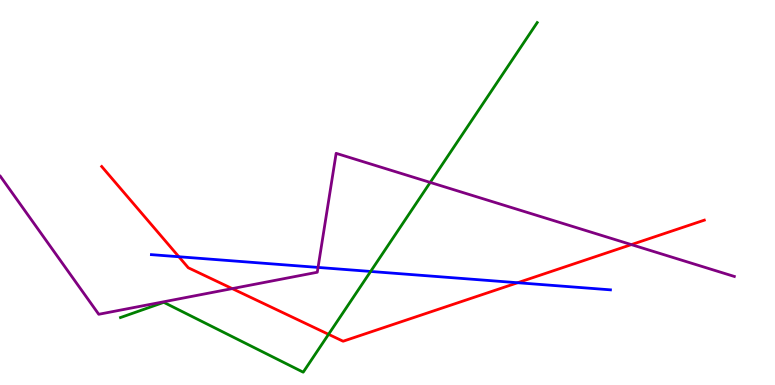[{'lines': ['blue', 'red'], 'intersections': [{'x': 2.31, 'y': 3.33}, {'x': 6.68, 'y': 2.66}]}, {'lines': ['green', 'red'], 'intersections': [{'x': 4.24, 'y': 1.32}]}, {'lines': ['purple', 'red'], 'intersections': [{'x': 3.0, 'y': 2.5}, {'x': 8.15, 'y': 3.65}]}, {'lines': ['blue', 'green'], 'intersections': [{'x': 4.78, 'y': 2.95}]}, {'lines': ['blue', 'purple'], 'intersections': [{'x': 4.1, 'y': 3.05}]}, {'lines': ['green', 'purple'], 'intersections': [{'x': 5.55, 'y': 5.26}]}]